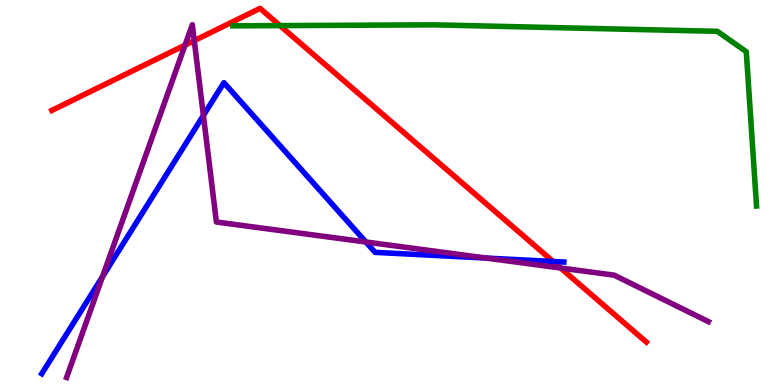[{'lines': ['blue', 'red'], 'intersections': [{'x': 7.14, 'y': 3.21}]}, {'lines': ['green', 'red'], 'intersections': [{'x': 3.61, 'y': 9.34}]}, {'lines': ['purple', 'red'], 'intersections': [{'x': 2.39, 'y': 8.83}, {'x': 2.51, 'y': 8.94}, {'x': 7.23, 'y': 3.04}]}, {'lines': ['blue', 'green'], 'intersections': []}, {'lines': ['blue', 'purple'], 'intersections': [{'x': 1.32, 'y': 2.82}, {'x': 2.62, 'y': 7.0}, {'x': 4.72, 'y': 3.71}, {'x': 6.27, 'y': 3.3}]}, {'lines': ['green', 'purple'], 'intersections': []}]